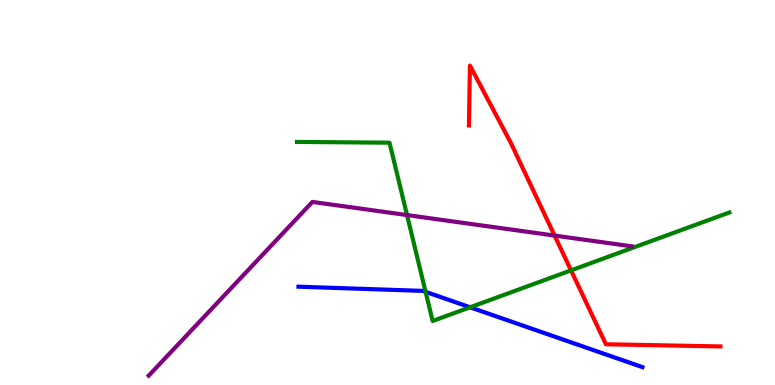[{'lines': ['blue', 'red'], 'intersections': []}, {'lines': ['green', 'red'], 'intersections': [{'x': 7.37, 'y': 2.98}]}, {'lines': ['purple', 'red'], 'intersections': [{'x': 7.16, 'y': 3.88}]}, {'lines': ['blue', 'green'], 'intersections': [{'x': 5.49, 'y': 2.42}, {'x': 6.07, 'y': 2.02}]}, {'lines': ['blue', 'purple'], 'intersections': []}, {'lines': ['green', 'purple'], 'intersections': [{'x': 5.25, 'y': 4.41}]}]